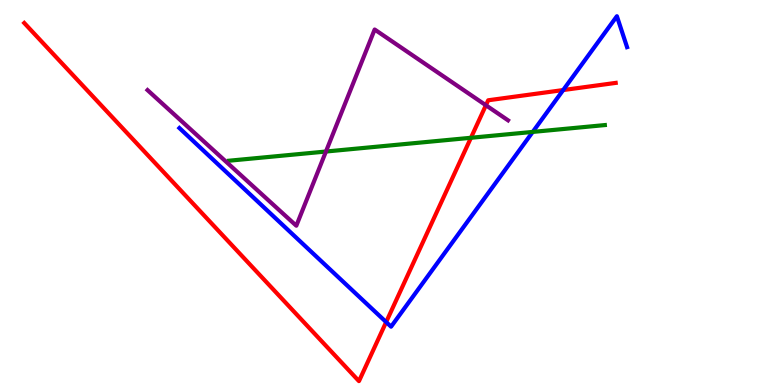[{'lines': ['blue', 'red'], 'intersections': [{'x': 4.98, 'y': 1.63}, {'x': 7.27, 'y': 7.66}]}, {'lines': ['green', 'red'], 'intersections': [{'x': 6.08, 'y': 6.42}]}, {'lines': ['purple', 'red'], 'intersections': [{'x': 6.27, 'y': 7.27}]}, {'lines': ['blue', 'green'], 'intersections': [{'x': 6.87, 'y': 6.57}]}, {'lines': ['blue', 'purple'], 'intersections': []}, {'lines': ['green', 'purple'], 'intersections': [{'x': 4.21, 'y': 6.06}]}]